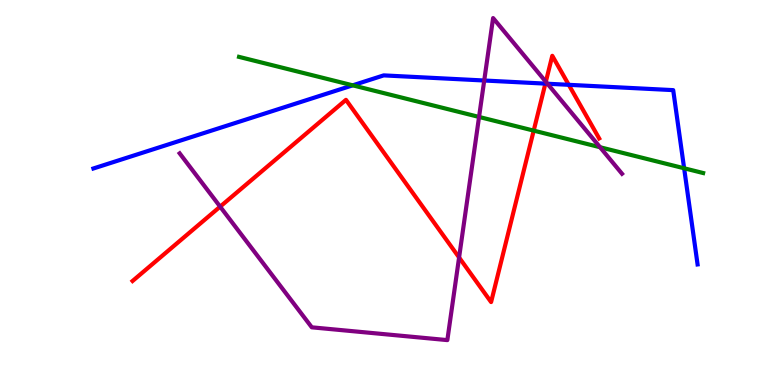[{'lines': ['blue', 'red'], 'intersections': [{'x': 7.04, 'y': 7.83}, {'x': 7.34, 'y': 7.8}]}, {'lines': ['green', 'red'], 'intersections': [{'x': 6.89, 'y': 6.61}]}, {'lines': ['purple', 'red'], 'intersections': [{'x': 2.84, 'y': 4.63}, {'x': 5.92, 'y': 3.31}, {'x': 7.04, 'y': 7.88}]}, {'lines': ['blue', 'green'], 'intersections': [{'x': 4.55, 'y': 7.78}, {'x': 8.83, 'y': 5.63}]}, {'lines': ['blue', 'purple'], 'intersections': [{'x': 6.25, 'y': 7.91}, {'x': 7.06, 'y': 7.83}]}, {'lines': ['green', 'purple'], 'intersections': [{'x': 6.18, 'y': 6.96}, {'x': 7.74, 'y': 6.18}]}]